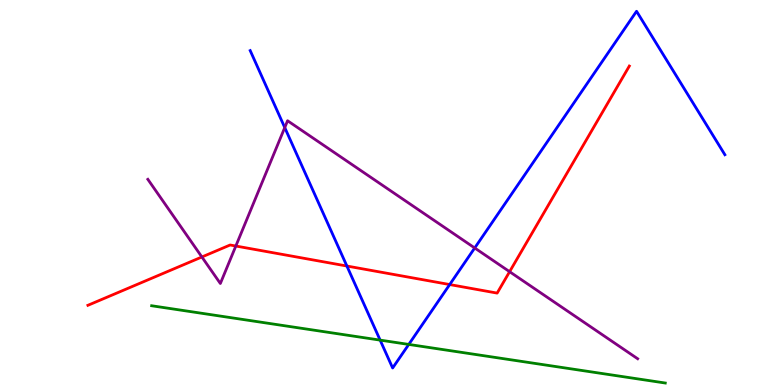[{'lines': ['blue', 'red'], 'intersections': [{'x': 4.48, 'y': 3.09}, {'x': 5.8, 'y': 2.61}]}, {'lines': ['green', 'red'], 'intersections': []}, {'lines': ['purple', 'red'], 'intersections': [{'x': 2.61, 'y': 3.33}, {'x': 3.04, 'y': 3.61}, {'x': 6.58, 'y': 2.94}]}, {'lines': ['blue', 'green'], 'intersections': [{'x': 4.91, 'y': 1.17}, {'x': 5.27, 'y': 1.05}]}, {'lines': ['blue', 'purple'], 'intersections': [{'x': 3.67, 'y': 6.69}, {'x': 6.13, 'y': 3.56}]}, {'lines': ['green', 'purple'], 'intersections': []}]